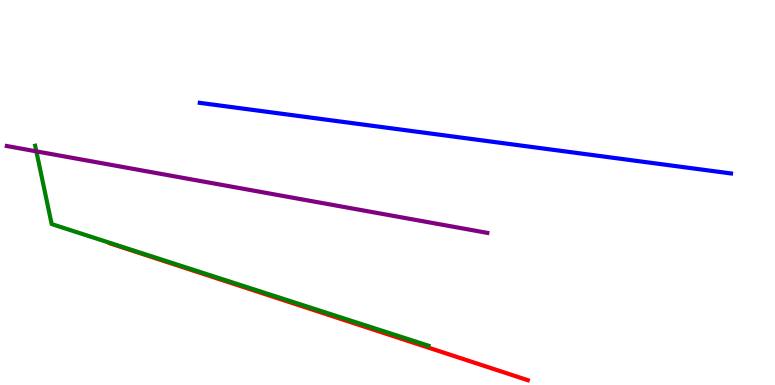[{'lines': ['blue', 'red'], 'intersections': []}, {'lines': ['green', 'red'], 'intersections': []}, {'lines': ['purple', 'red'], 'intersections': []}, {'lines': ['blue', 'green'], 'intersections': []}, {'lines': ['blue', 'purple'], 'intersections': []}, {'lines': ['green', 'purple'], 'intersections': [{'x': 0.469, 'y': 6.07}]}]